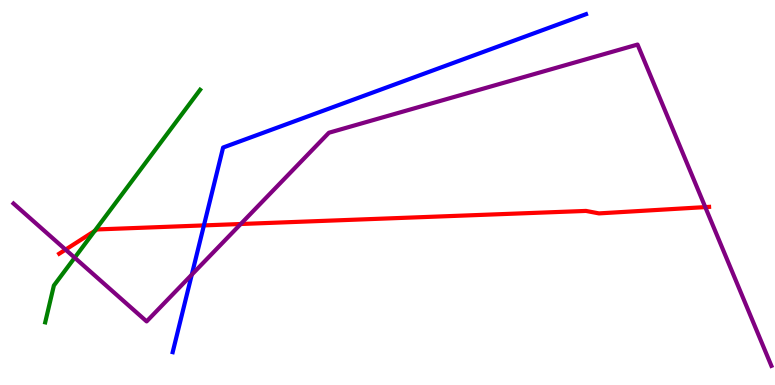[{'lines': ['blue', 'red'], 'intersections': [{'x': 2.63, 'y': 4.15}]}, {'lines': ['green', 'red'], 'intersections': [{'x': 1.22, 'y': 4.0}]}, {'lines': ['purple', 'red'], 'intersections': [{'x': 0.846, 'y': 3.52}, {'x': 3.11, 'y': 4.18}, {'x': 9.1, 'y': 4.62}]}, {'lines': ['blue', 'green'], 'intersections': []}, {'lines': ['blue', 'purple'], 'intersections': [{'x': 2.47, 'y': 2.87}]}, {'lines': ['green', 'purple'], 'intersections': [{'x': 0.964, 'y': 3.31}]}]